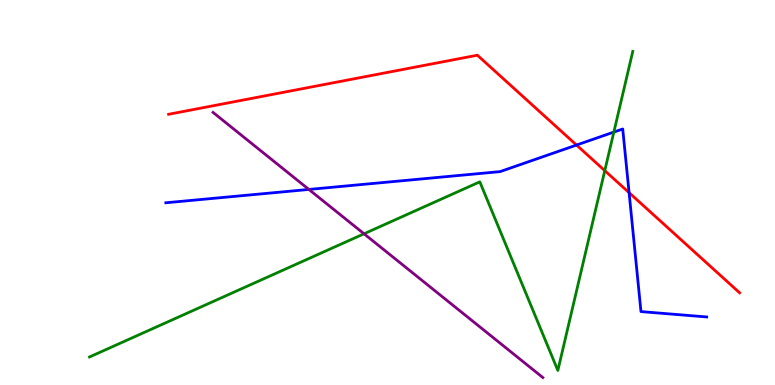[{'lines': ['blue', 'red'], 'intersections': [{'x': 7.44, 'y': 6.23}, {'x': 8.12, 'y': 5.0}]}, {'lines': ['green', 'red'], 'intersections': [{'x': 7.8, 'y': 5.57}]}, {'lines': ['purple', 'red'], 'intersections': []}, {'lines': ['blue', 'green'], 'intersections': [{'x': 7.92, 'y': 6.57}]}, {'lines': ['blue', 'purple'], 'intersections': [{'x': 3.99, 'y': 5.08}]}, {'lines': ['green', 'purple'], 'intersections': [{'x': 4.7, 'y': 3.93}]}]